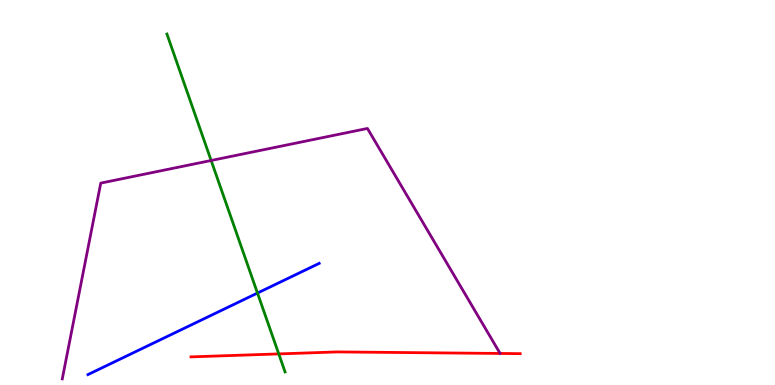[{'lines': ['blue', 'red'], 'intersections': []}, {'lines': ['green', 'red'], 'intersections': [{'x': 3.6, 'y': 0.808}]}, {'lines': ['purple', 'red'], 'intersections': []}, {'lines': ['blue', 'green'], 'intersections': [{'x': 3.32, 'y': 2.39}]}, {'lines': ['blue', 'purple'], 'intersections': []}, {'lines': ['green', 'purple'], 'intersections': [{'x': 2.72, 'y': 5.83}]}]